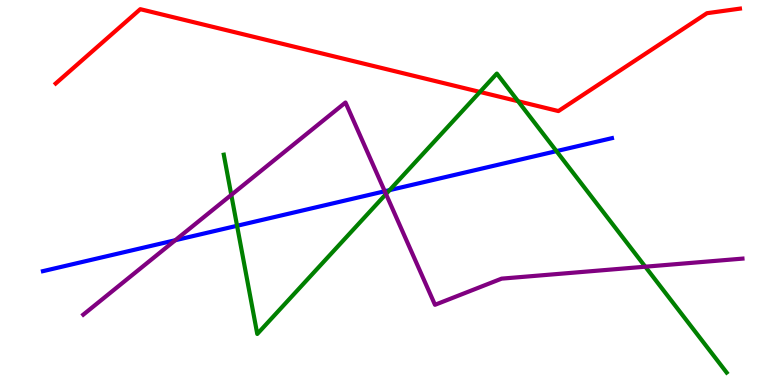[{'lines': ['blue', 'red'], 'intersections': []}, {'lines': ['green', 'red'], 'intersections': [{'x': 6.19, 'y': 7.61}, {'x': 6.69, 'y': 7.37}]}, {'lines': ['purple', 'red'], 'intersections': []}, {'lines': ['blue', 'green'], 'intersections': [{'x': 3.06, 'y': 4.14}, {'x': 5.03, 'y': 5.06}, {'x': 7.18, 'y': 6.07}]}, {'lines': ['blue', 'purple'], 'intersections': [{'x': 2.26, 'y': 3.76}, {'x': 4.96, 'y': 5.03}]}, {'lines': ['green', 'purple'], 'intersections': [{'x': 2.98, 'y': 4.94}, {'x': 4.98, 'y': 4.96}, {'x': 8.33, 'y': 3.07}]}]